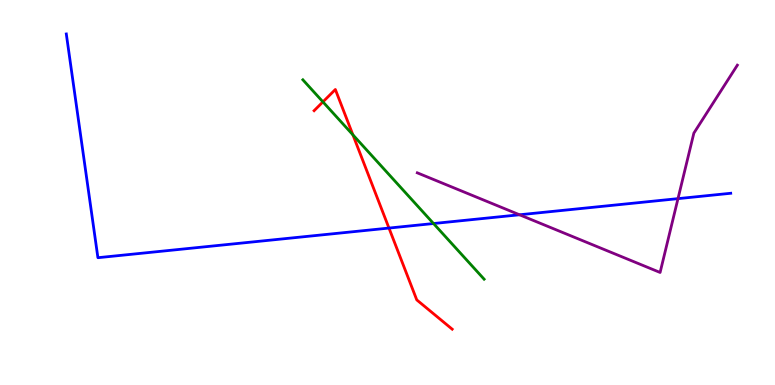[{'lines': ['blue', 'red'], 'intersections': [{'x': 5.02, 'y': 4.08}]}, {'lines': ['green', 'red'], 'intersections': [{'x': 4.17, 'y': 7.35}, {'x': 4.55, 'y': 6.5}]}, {'lines': ['purple', 'red'], 'intersections': []}, {'lines': ['blue', 'green'], 'intersections': [{'x': 5.59, 'y': 4.19}]}, {'lines': ['blue', 'purple'], 'intersections': [{'x': 6.7, 'y': 4.42}, {'x': 8.75, 'y': 4.84}]}, {'lines': ['green', 'purple'], 'intersections': []}]